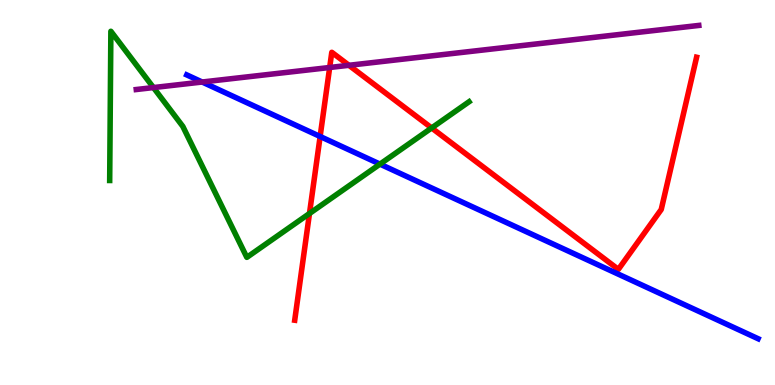[{'lines': ['blue', 'red'], 'intersections': [{'x': 4.13, 'y': 6.45}]}, {'lines': ['green', 'red'], 'intersections': [{'x': 3.99, 'y': 4.45}, {'x': 5.57, 'y': 6.68}]}, {'lines': ['purple', 'red'], 'intersections': [{'x': 4.25, 'y': 8.25}, {'x': 4.5, 'y': 8.3}]}, {'lines': ['blue', 'green'], 'intersections': [{'x': 4.9, 'y': 5.74}]}, {'lines': ['blue', 'purple'], 'intersections': [{'x': 2.61, 'y': 7.87}]}, {'lines': ['green', 'purple'], 'intersections': [{'x': 1.98, 'y': 7.73}]}]